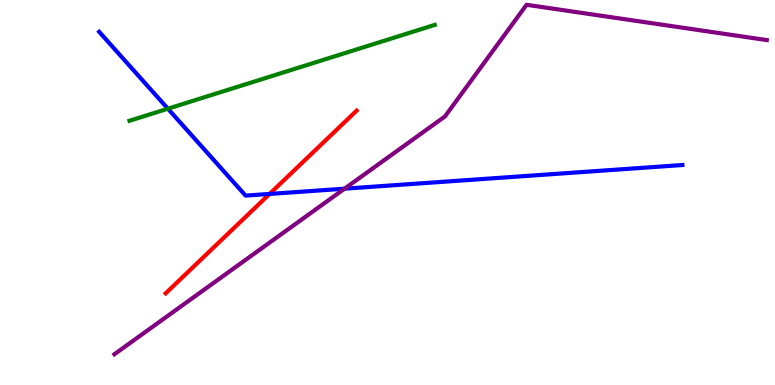[{'lines': ['blue', 'red'], 'intersections': [{'x': 3.48, 'y': 4.96}]}, {'lines': ['green', 'red'], 'intersections': []}, {'lines': ['purple', 'red'], 'intersections': []}, {'lines': ['blue', 'green'], 'intersections': [{'x': 2.17, 'y': 7.18}]}, {'lines': ['blue', 'purple'], 'intersections': [{'x': 4.45, 'y': 5.1}]}, {'lines': ['green', 'purple'], 'intersections': []}]